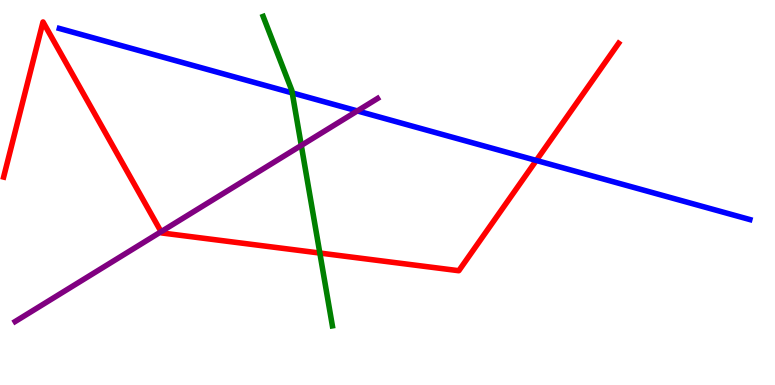[{'lines': ['blue', 'red'], 'intersections': [{'x': 6.92, 'y': 5.83}]}, {'lines': ['green', 'red'], 'intersections': [{'x': 4.13, 'y': 3.43}]}, {'lines': ['purple', 'red'], 'intersections': [{'x': 2.08, 'y': 3.98}]}, {'lines': ['blue', 'green'], 'intersections': [{'x': 3.77, 'y': 7.59}]}, {'lines': ['blue', 'purple'], 'intersections': [{'x': 4.61, 'y': 7.12}]}, {'lines': ['green', 'purple'], 'intersections': [{'x': 3.89, 'y': 6.22}]}]